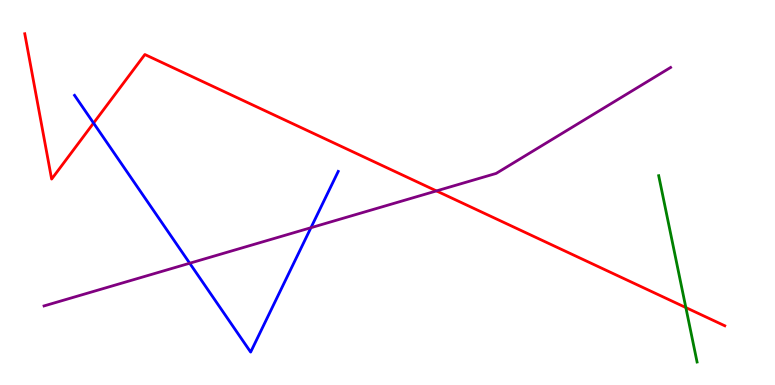[{'lines': ['blue', 'red'], 'intersections': [{'x': 1.21, 'y': 6.8}]}, {'lines': ['green', 'red'], 'intersections': [{'x': 8.85, 'y': 2.01}]}, {'lines': ['purple', 'red'], 'intersections': [{'x': 5.63, 'y': 5.04}]}, {'lines': ['blue', 'green'], 'intersections': []}, {'lines': ['blue', 'purple'], 'intersections': [{'x': 2.45, 'y': 3.16}, {'x': 4.01, 'y': 4.09}]}, {'lines': ['green', 'purple'], 'intersections': []}]